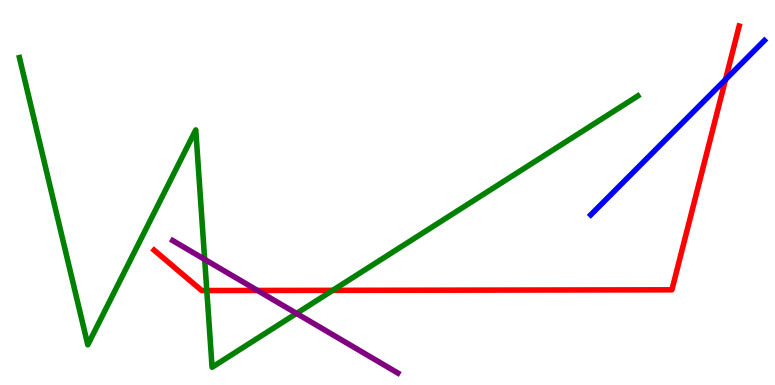[{'lines': ['blue', 'red'], 'intersections': [{'x': 9.36, 'y': 7.93}]}, {'lines': ['green', 'red'], 'intersections': [{'x': 2.67, 'y': 2.45}, {'x': 4.29, 'y': 2.46}]}, {'lines': ['purple', 'red'], 'intersections': [{'x': 3.32, 'y': 2.46}]}, {'lines': ['blue', 'green'], 'intersections': []}, {'lines': ['blue', 'purple'], 'intersections': []}, {'lines': ['green', 'purple'], 'intersections': [{'x': 2.64, 'y': 3.26}, {'x': 3.83, 'y': 1.86}]}]